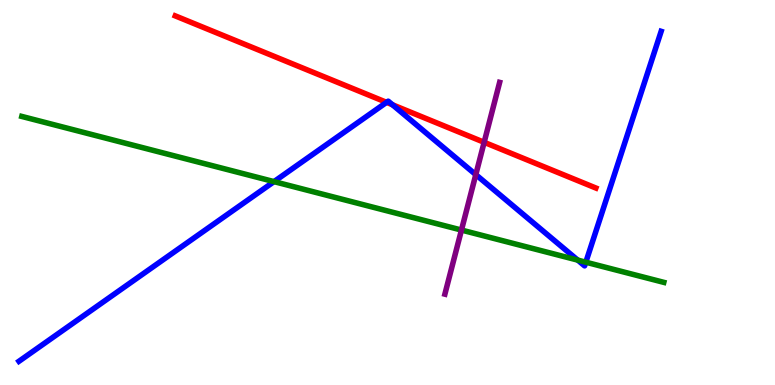[{'lines': ['blue', 'red'], 'intersections': [{'x': 4.99, 'y': 7.34}, {'x': 5.06, 'y': 7.28}]}, {'lines': ['green', 'red'], 'intersections': []}, {'lines': ['purple', 'red'], 'intersections': [{'x': 6.25, 'y': 6.3}]}, {'lines': ['blue', 'green'], 'intersections': [{'x': 3.54, 'y': 5.28}, {'x': 7.45, 'y': 3.24}, {'x': 7.56, 'y': 3.19}]}, {'lines': ['blue', 'purple'], 'intersections': [{'x': 6.14, 'y': 5.46}]}, {'lines': ['green', 'purple'], 'intersections': [{'x': 5.95, 'y': 4.02}]}]